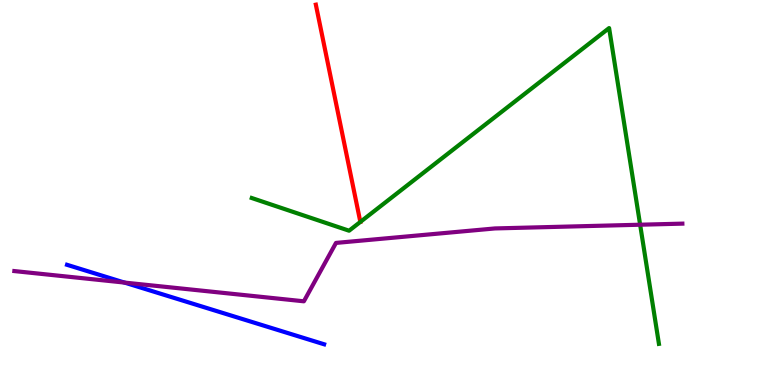[{'lines': ['blue', 'red'], 'intersections': []}, {'lines': ['green', 'red'], 'intersections': []}, {'lines': ['purple', 'red'], 'intersections': []}, {'lines': ['blue', 'green'], 'intersections': []}, {'lines': ['blue', 'purple'], 'intersections': [{'x': 1.61, 'y': 2.66}]}, {'lines': ['green', 'purple'], 'intersections': [{'x': 8.26, 'y': 4.16}]}]